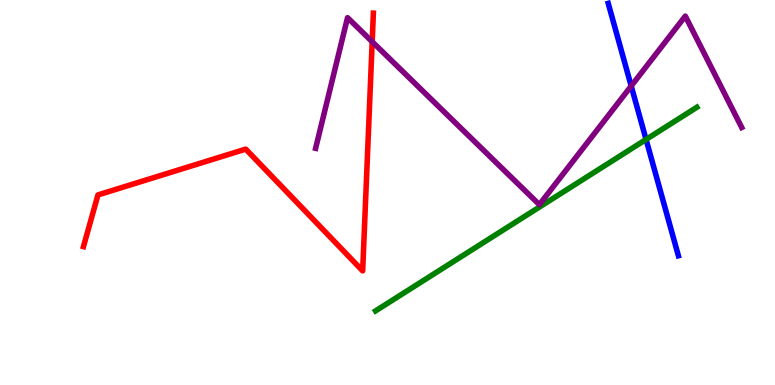[{'lines': ['blue', 'red'], 'intersections': []}, {'lines': ['green', 'red'], 'intersections': []}, {'lines': ['purple', 'red'], 'intersections': [{'x': 4.8, 'y': 8.92}]}, {'lines': ['blue', 'green'], 'intersections': [{'x': 8.34, 'y': 6.38}]}, {'lines': ['blue', 'purple'], 'intersections': [{'x': 8.14, 'y': 7.77}]}, {'lines': ['green', 'purple'], 'intersections': []}]